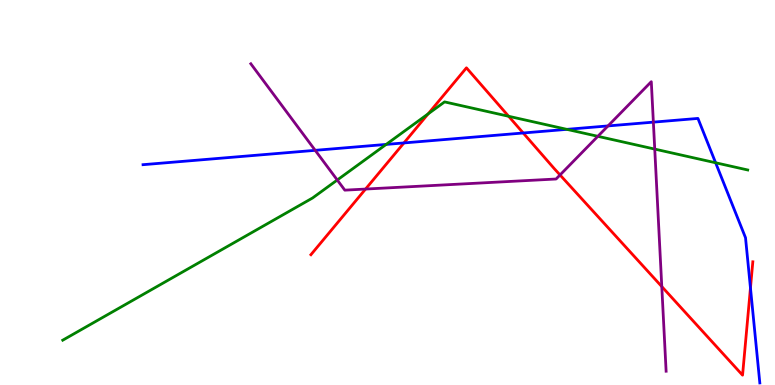[{'lines': ['blue', 'red'], 'intersections': [{'x': 5.21, 'y': 6.29}, {'x': 6.75, 'y': 6.55}, {'x': 9.68, 'y': 2.52}]}, {'lines': ['green', 'red'], 'intersections': [{'x': 5.52, 'y': 7.04}, {'x': 6.56, 'y': 6.98}]}, {'lines': ['purple', 'red'], 'intersections': [{'x': 4.72, 'y': 5.09}, {'x': 7.23, 'y': 5.46}, {'x': 8.54, 'y': 2.56}]}, {'lines': ['blue', 'green'], 'intersections': [{'x': 4.98, 'y': 6.25}, {'x': 7.31, 'y': 6.64}, {'x': 9.23, 'y': 5.77}]}, {'lines': ['blue', 'purple'], 'intersections': [{'x': 4.07, 'y': 6.1}, {'x': 7.85, 'y': 6.73}, {'x': 8.43, 'y': 6.83}]}, {'lines': ['green', 'purple'], 'intersections': [{'x': 4.35, 'y': 5.32}, {'x': 7.71, 'y': 6.46}, {'x': 8.45, 'y': 6.13}]}]